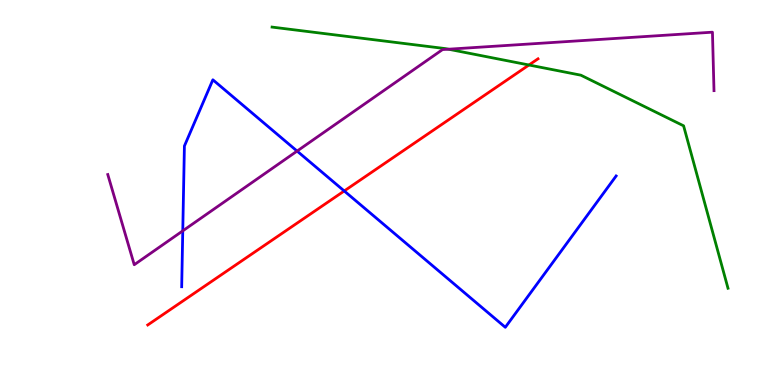[{'lines': ['blue', 'red'], 'intersections': [{'x': 4.44, 'y': 5.04}]}, {'lines': ['green', 'red'], 'intersections': [{'x': 6.83, 'y': 8.31}]}, {'lines': ['purple', 'red'], 'intersections': []}, {'lines': ['blue', 'green'], 'intersections': []}, {'lines': ['blue', 'purple'], 'intersections': [{'x': 2.36, 'y': 4.0}, {'x': 3.83, 'y': 6.08}]}, {'lines': ['green', 'purple'], 'intersections': [{'x': 5.79, 'y': 8.72}]}]